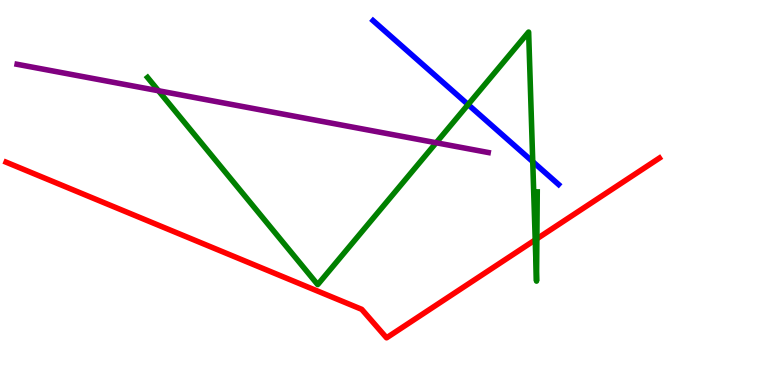[{'lines': ['blue', 'red'], 'intersections': []}, {'lines': ['green', 'red'], 'intersections': [{'x': 6.91, 'y': 3.77}, {'x': 6.93, 'y': 3.8}]}, {'lines': ['purple', 'red'], 'intersections': []}, {'lines': ['blue', 'green'], 'intersections': [{'x': 6.04, 'y': 7.28}, {'x': 6.87, 'y': 5.8}]}, {'lines': ['blue', 'purple'], 'intersections': []}, {'lines': ['green', 'purple'], 'intersections': [{'x': 2.04, 'y': 7.64}, {'x': 5.63, 'y': 6.29}]}]